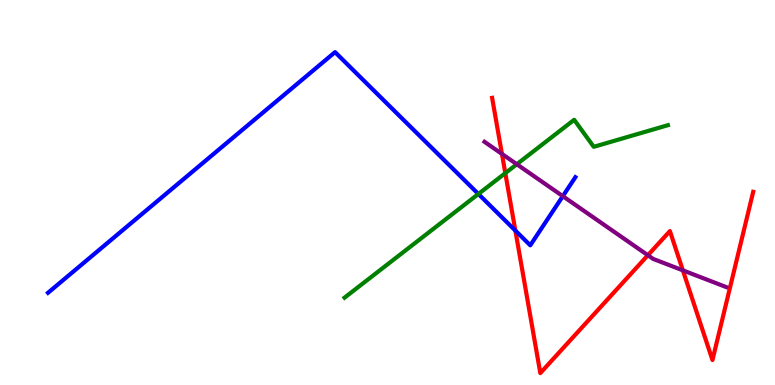[{'lines': ['blue', 'red'], 'intersections': [{'x': 6.65, 'y': 4.01}]}, {'lines': ['green', 'red'], 'intersections': [{'x': 6.52, 'y': 5.5}]}, {'lines': ['purple', 'red'], 'intersections': [{'x': 6.48, 'y': 6.0}, {'x': 8.36, 'y': 3.37}, {'x': 8.81, 'y': 2.98}]}, {'lines': ['blue', 'green'], 'intersections': [{'x': 6.17, 'y': 4.96}]}, {'lines': ['blue', 'purple'], 'intersections': [{'x': 7.26, 'y': 4.9}]}, {'lines': ['green', 'purple'], 'intersections': [{'x': 6.67, 'y': 5.73}]}]